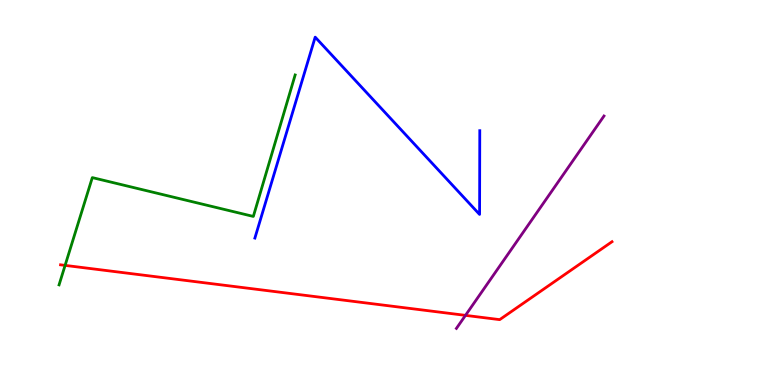[{'lines': ['blue', 'red'], 'intersections': []}, {'lines': ['green', 'red'], 'intersections': [{'x': 0.84, 'y': 3.11}]}, {'lines': ['purple', 'red'], 'intersections': [{'x': 6.01, 'y': 1.81}]}, {'lines': ['blue', 'green'], 'intersections': []}, {'lines': ['blue', 'purple'], 'intersections': []}, {'lines': ['green', 'purple'], 'intersections': []}]